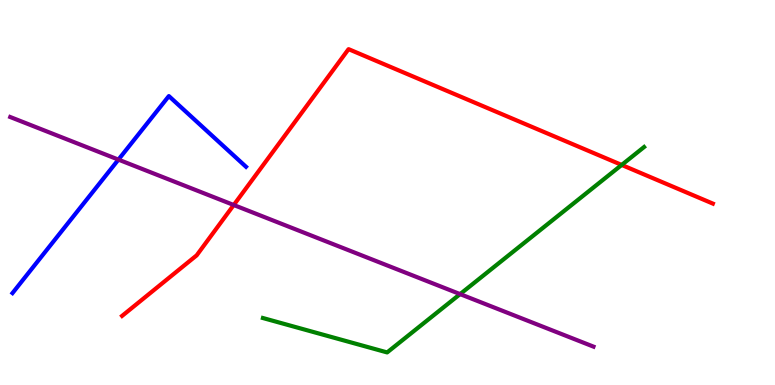[{'lines': ['blue', 'red'], 'intersections': []}, {'lines': ['green', 'red'], 'intersections': [{'x': 8.02, 'y': 5.72}]}, {'lines': ['purple', 'red'], 'intersections': [{'x': 3.02, 'y': 4.68}]}, {'lines': ['blue', 'green'], 'intersections': []}, {'lines': ['blue', 'purple'], 'intersections': [{'x': 1.53, 'y': 5.85}]}, {'lines': ['green', 'purple'], 'intersections': [{'x': 5.94, 'y': 2.36}]}]